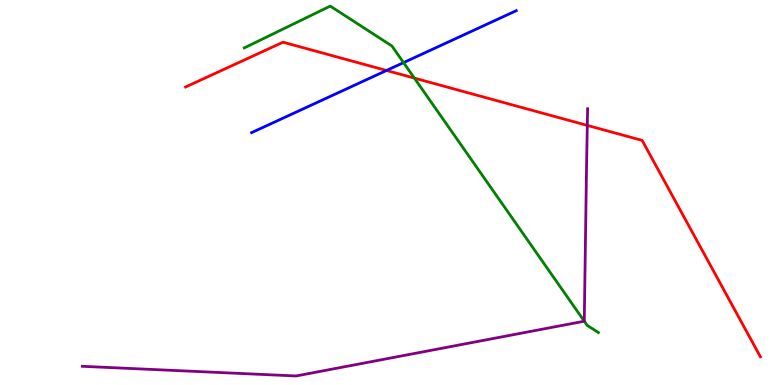[{'lines': ['blue', 'red'], 'intersections': [{'x': 4.99, 'y': 8.17}]}, {'lines': ['green', 'red'], 'intersections': [{'x': 5.35, 'y': 7.97}]}, {'lines': ['purple', 'red'], 'intersections': [{'x': 7.58, 'y': 6.74}]}, {'lines': ['blue', 'green'], 'intersections': [{'x': 5.21, 'y': 8.37}]}, {'lines': ['blue', 'purple'], 'intersections': []}, {'lines': ['green', 'purple'], 'intersections': [{'x': 7.54, 'y': 1.66}]}]